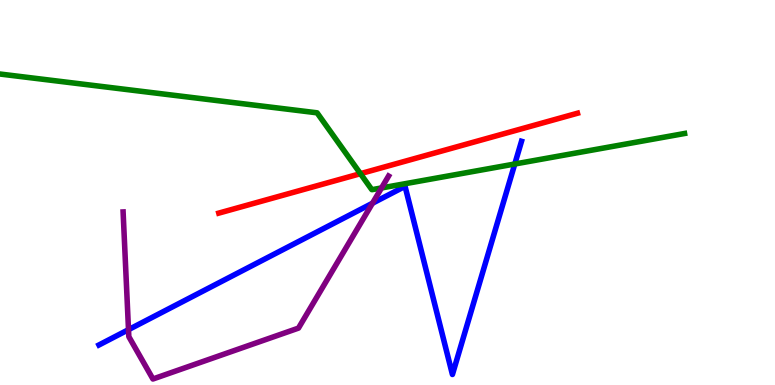[{'lines': ['blue', 'red'], 'intersections': []}, {'lines': ['green', 'red'], 'intersections': [{'x': 4.65, 'y': 5.49}]}, {'lines': ['purple', 'red'], 'intersections': []}, {'lines': ['blue', 'green'], 'intersections': [{'x': 6.64, 'y': 5.74}]}, {'lines': ['blue', 'purple'], 'intersections': [{'x': 1.66, 'y': 1.44}, {'x': 4.81, 'y': 4.72}]}, {'lines': ['green', 'purple'], 'intersections': [{'x': 4.92, 'y': 5.12}]}]